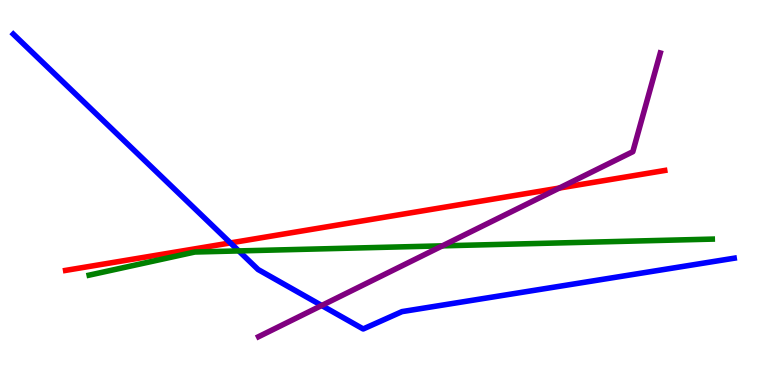[{'lines': ['blue', 'red'], 'intersections': [{'x': 2.97, 'y': 3.69}]}, {'lines': ['green', 'red'], 'intersections': []}, {'lines': ['purple', 'red'], 'intersections': [{'x': 7.22, 'y': 5.12}]}, {'lines': ['blue', 'green'], 'intersections': [{'x': 3.08, 'y': 3.48}]}, {'lines': ['blue', 'purple'], 'intersections': [{'x': 4.15, 'y': 2.07}]}, {'lines': ['green', 'purple'], 'intersections': [{'x': 5.71, 'y': 3.61}]}]